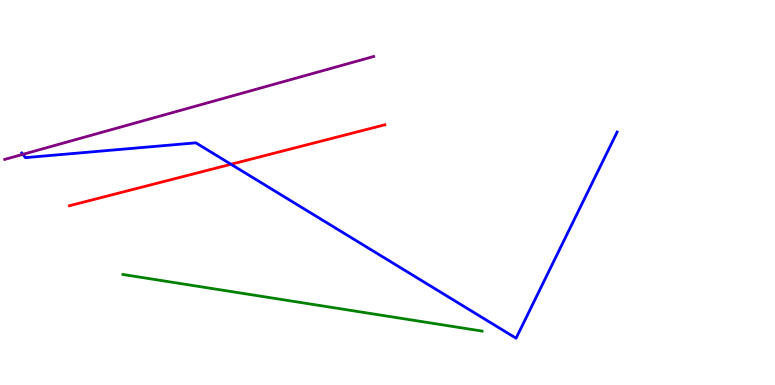[{'lines': ['blue', 'red'], 'intersections': [{'x': 2.98, 'y': 5.73}]}, {'lines': ['green', 'red'], 'intersections': []}, {'lines': ['purple', 'red'], 'intersections': []}, {'lines': ['blue', 'green'], 'intersections': []}, {'lines': ['blue', 'purple'], 'intersections': [{'x': 0.295, 'y': 5.99}]}, {'lines': ['green', 'purple'], 'intersections': []}]